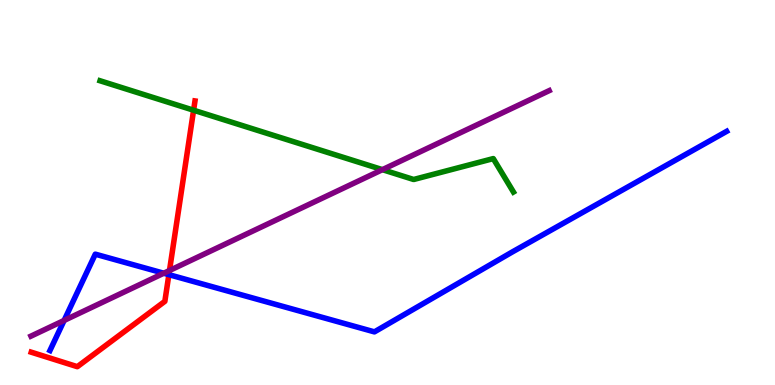[{'lines': ['blue', 'red'], 'intersections': [{'x': 2.18, 'y': 2.87}]}, {'lines': ['green', 'red'], 'intersections': [{'x': 2.5, 'y': 7.14}]}, {'lines': ['purple', 'red'], 'intersections': [{'x': 2.19, 'y': 2.97}]}, {'lines': ['blue', 'green'], 'intersections': []}, {'lines': ['blue', 'purple'], 'intersections': [{'x': 0.827, 'y': 1.68}, {'x': 2.11, 'y': 2.9}]}, {'lines': ['green', 'purple'], 'intersections': [{'x': 4.93, 'y': 5.59}]}]